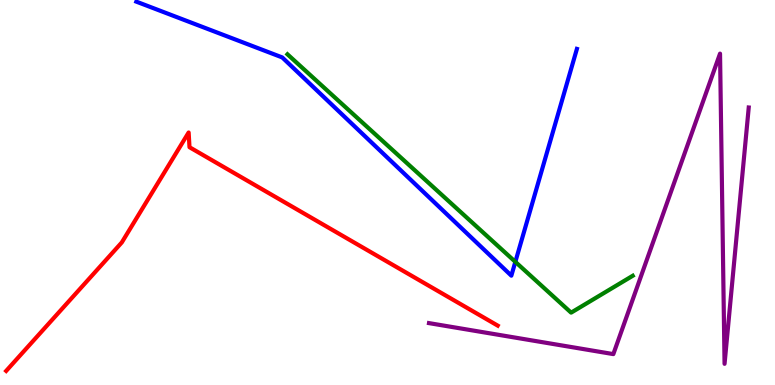[{'lines': ['blue', 'red'], 'intersections': []}, {'lines': ['green', 'red'], 'intersections': []}, {'lines': ['purple', 'red'], 'intersections': []}, {'lines': ['blue', 'green'], 'intersections': [{'x': 6.65, 'y': 3.2}]}, {'lines': ['blue', 'purple'], 'intersections': []}, {'lines': ['green', 'purple'], 'intersections': []}]